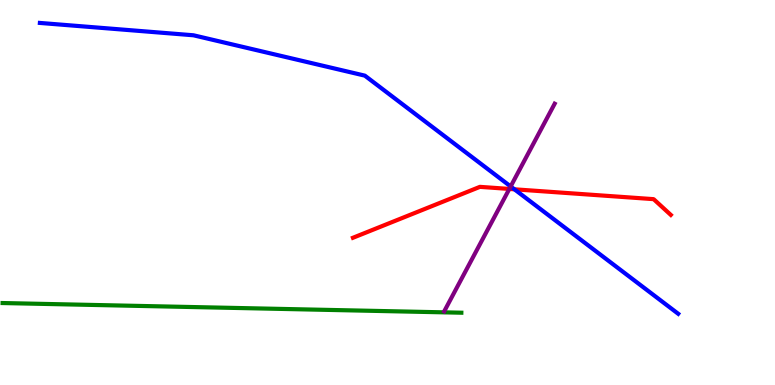[{'lines': ['blue', 'red'], 'intersections': [{'x': 6.64, 'y': 5.08}]}, {'lines': ['green', 'red'], 'intersections': []}, {'lines': ['purple', 'red'], 'intersections': [{'x': 6.57, 'y': 5.09}]}, {'lines': ['blue', 'green'], 'intersections': []}, {'lines': ['blue', 'purple'], 'intersections': [{'x': 6.59, 'y': 5.16}]}, {'lines': ['green', 'purple'], 'intersections': []}]